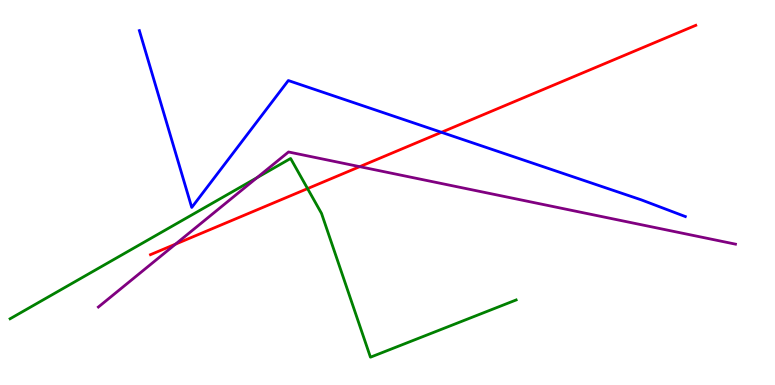[{'lines': ['blue', 'red'], 'intersections': [{'x': 5.7, 'y': 6.56}]}, {'lines': ['green', 'red'], 'intersections': [{'x': 3.97, 'y': 5.1}]}, {'lines': ['purple', 'red'], 'intersections': [{'x': 2.26, 'y': 3.66}, {'x': 4.64, 'y': 5.67}]}, {'lines': ['blue', 'green'], 'intersections': []}, {'lines': ['blue', 'purple'], 'intersections': []}, {'lines': ['green', 'purple'], 'intersections': [{'x': 3.32, 'y': 5.38}]}]